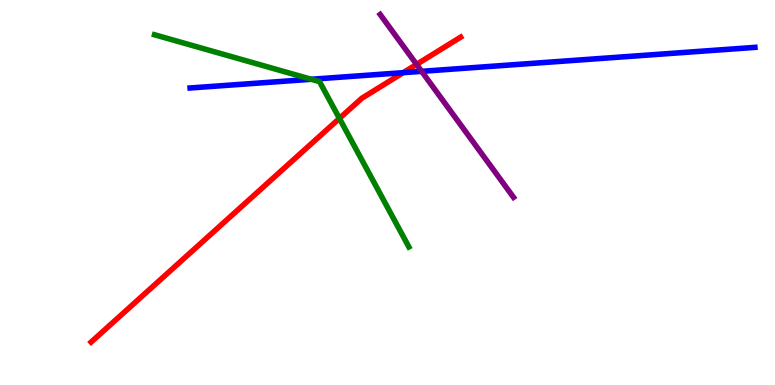[{'lines': ['blue', 'red'], 'intersections': [{'x': 5.2, 'y': 8.11}]}, {'lines': ['green', 'red'], 'intersections': [{'x': 4.38, 'y': 6.92}]}, {'lines': ['purple', 'red'], 'intersections': [{'x': 5.38, 'y': 8.33}]}, {'lines': ['blue', 'green'], 'intersections': [{'x': 4.02, 'y': 7.94}]}, {'lines': ['blue', 'purple'], 'intersections': [{'x': 5.44, 'y': 8.15}]}, {'lines': ['green', 'purple'], 'intersections': []}]